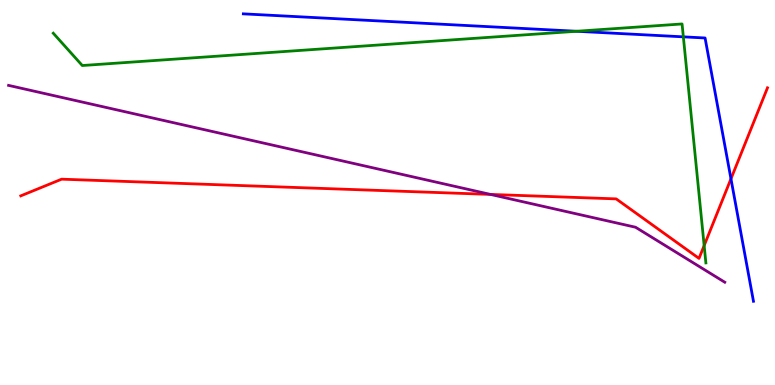[{'lines': ['blue', 'red'], 'intersections': [{'x': 9.43, 'y': 5.36}]}, {'lines': ['green', 'red'], 'intersections': [{'x': 9.09, 'y': 3.62}]}, {'lines': ['purple', 'red'], 'intersections': [{'x': 6.33, 'y': 4.95}]}, {'lines': ['blue', 'green'], 'intersections': [{'x': 7.44, 'y': 9.19}, {'x': 8.82, 'y': 9.04}]}, {'lines': ['blue', 'purple'], 'intersections': []}, {'lines': ['green', 'purple'], 'intersections': []}]